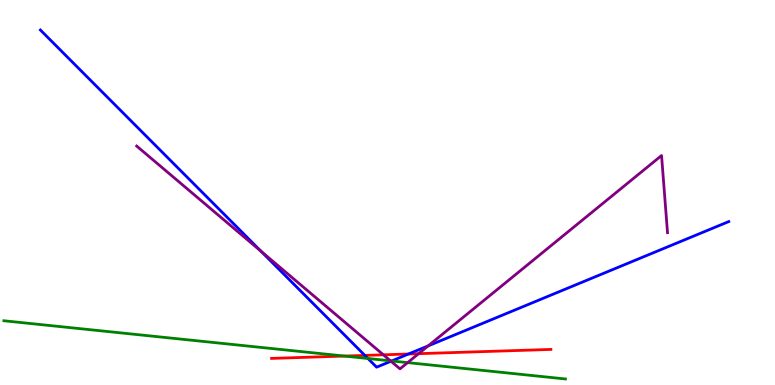[{'lines': ['blue', 'red'], 'intersections': [{'x': 4.71, 'y': 0.769}, {'x': 5.27, 'y': 0.805}]}, {'lines': ['green', 'red'], 'intersections': [{'x': 4.44, 'y': 0.752}]}, {'lines': ['purple', 'red'], 'intersections': [{'x': 4.95, 'y': 0.784}, {'x': 5.4, 'y': 0.814}]}, {'lines': ['blue', 'green'], 'intersections': [{'x': 4.75, 'y': 0.688}, {'x': 5.05, 'y': 0.625}]}, {'lines': ['blue', 'purple'], 'intersections': [{'x': 3.37, 'y': 3.47}, {'x': 5.04, 'y': 0.617}, {'x': 5.53, 'y': 1.02}]}, {'lines': ['green', 'purple'], 'intersections': [{'x': 5.04, 'y': 0.628}, {'x': 5.26, 'y': 0.581}]}]